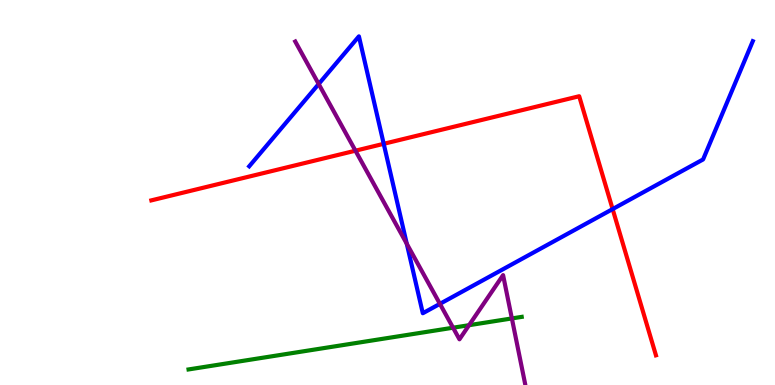[{'lines': ['blue', 'red'], 'intersections': [{'x': 4.95, 'y': 6.26}, {'x': 7.9, 'y': 4.57}]}, {'lines': ['green', 'red'], 'intersections': []}, {'lines': ['purple', 'red'], 'intersections': [{'x': 4.59, 'y': 6.09}]}, {'lines': ['blue', 'green'], 'intersections': []}, {'lines': ['blue', 'purple'], 'intersections': [{'x': 4.11, 'y': 7.82}, {'x': 5.25, 'y': 3.67}, {'x': 5.68, 'y': 2.11}]}, {'lines': ['green', 'purple'], 'intersections': [{'x': 5.85, 'y': 1.49}, {'x': 6.05, 'y': 1.55}, {'x': 6.6, 'y': 1.73}]}]